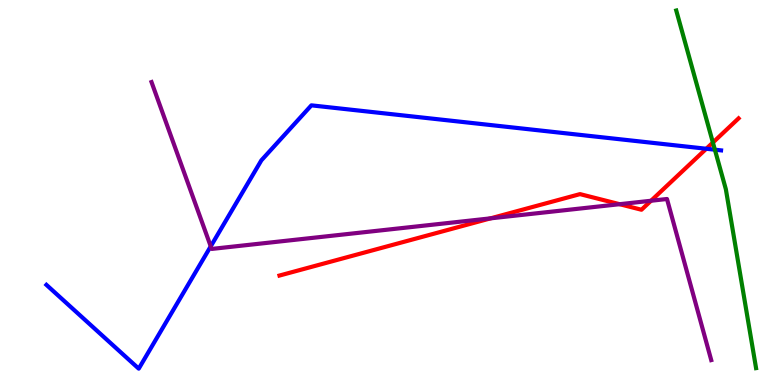[{'lines': ['blue', 'red'], 'intersections': [{'x': 9.11, 'y': 6.14}]}, {'lines': ['green', 'red'], 'intersections': [{'x': 9.2, 'y': 6.3}]}, {'lines': ['purple', 'red'], 'intersections': [{'x': 6.33, 'y': 4.33}, {'x': 8.0, 'y': 4.7}, {'x': 8.4, 'y': 4.79}]}, {'lines': ['blue', 'green'], 'intersections': [{'x': 9.22, 'y': 6.11}]}, {'lines': ['blue', 'purple'], 'intersections': [{'x': 2.72, 'y': 3.6}]}, {'lines': ['green', 'purple'], 'intersections': []}]